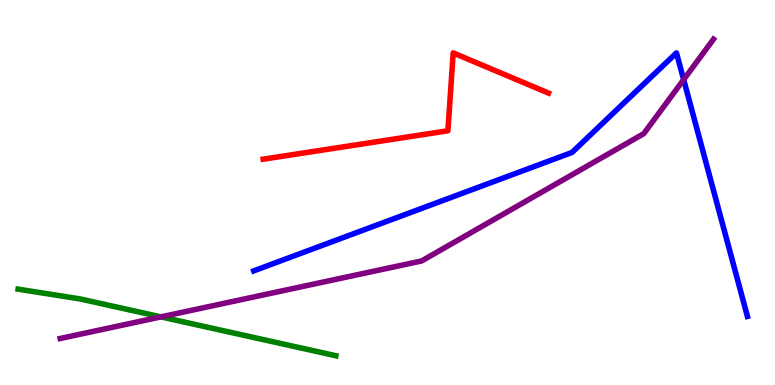[{'lines': ['blue', 'red'], 'intersections': []}, {'lines': ['green', 'red'], 'intersections': []}, {'lines': ['purple', 'red'], 'intersections': []}, {'lines': ['blue', 'green'], 'intersections': []}, {'lines': ['blue', 'purple'], 'intersections': [{'x': 8.82, 'y': 7.93}]}, {'lines': ['green', 'purple'], 'intersections': [{'x': 2.08, 'y': 1.77}]}]